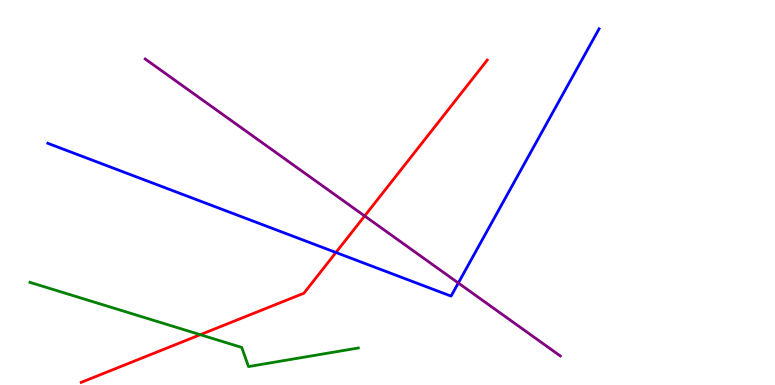[{'lines': ['blue', 'red'], 'intersections': [{'x': 4.33, 'y': 3.44}]}, {'lines': ['green', 'red'], 'intersections': [{'x': 2.58, 'y': 1.31}]}, {'lines': ['purple', 'red'], 'intersections': [{'x': 4.71, 'y': 4.39}]}, {'lines': ['blue', 'green'], 'intersections': []}, {'lines': ['blue', 'purple'], 'intersections': [{'x': 5.91, 'y': 2.65}]}, {'lines': ['green', 'purple'], 'intersections': []}]